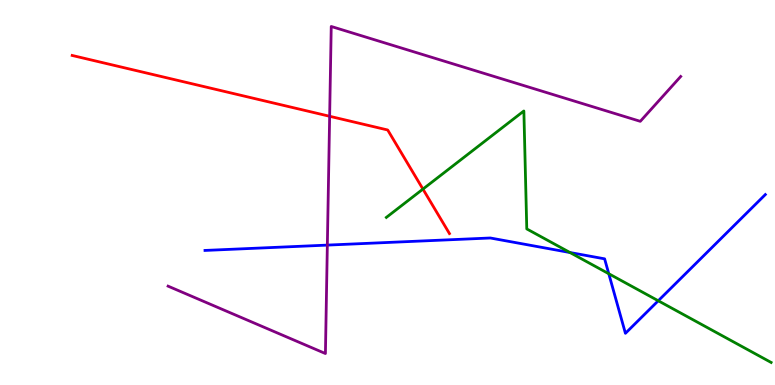[{'lines': ['blue', 'red'], 'intersections': []}, {'lines': ['green', 'red'], 'intersections': [{'x': 5.46, 'y': 5.09}]}, {'lines': ['purple', 'red'], 'intersections': [{'x': 4.25, 'y': 6.98}]}, {'lines': ['blue', 'green'], 'intersections': [{'x': 7.35, 'y': 3.44}, {'x': 7.86, 'y': 2.89}, {'x': 8.49, 'y': 2.19}]}, {'lines': ['blue', 'purple'], 'intersections': [{'x': 4.22, 'y': 3.63}]}, {'lines': ['green', 'purple'], 'intersections': []}]